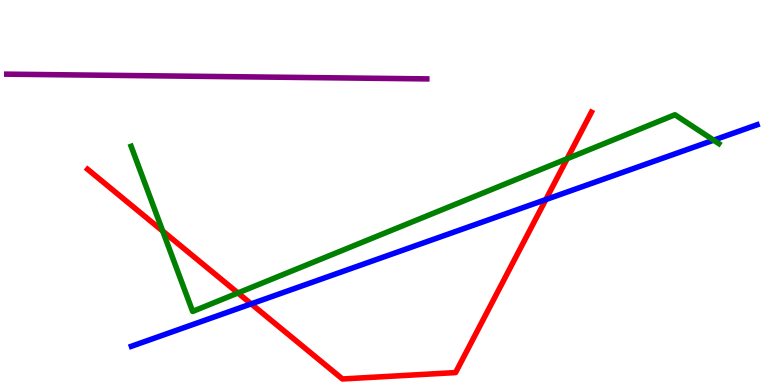[{'lines': ['blue', 'red'], 'intersections': [{'x': 3.24, 'y': 2.11}, {'x': 7.04, 'y': 4.82}]}, {'lines': ['green', 'red'], 'intersections': [{'x': 2.1, 'y': 4.0}, {'x': 3.07, 'y': 2.39}, {'x': 7.32, 'y': 5.88}]}, {'lines': ['purple', 'red'], 'intersections': []}, {'lines': ['blue', 'green'], 'intersections': [{'x': 9.21, 'y': 6.36}]}, {'lines': ['blue', 'purple'], 'intersections': []}, {'lines': ['green', 'purple'], 'intersections': []}]